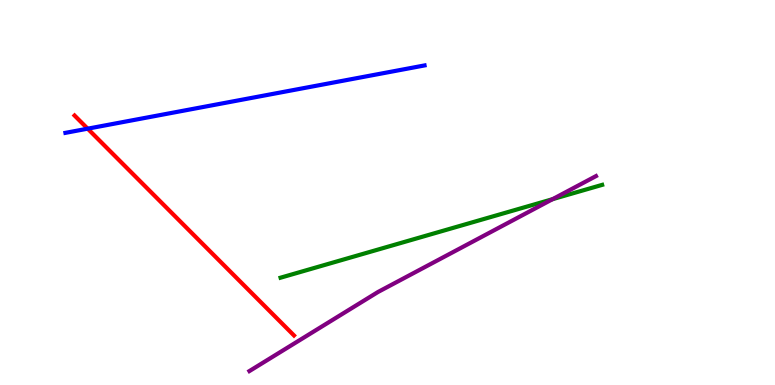[{'lines': ['blue', 'red'], 'intersections': [{'x': 1.13, 'y': 6.66}]}, {'lines': ['green', 'red'], 'intersections': []}, {'lines': ['purple', 'red'], 'intersections': []}, {'lines': ['blue', 'green'], 'intersections': []}, {'lines': ['blue', 'purple'], 'intersections': []}, {'lines': ['green', 'purple'], 'intersections': [{'x': 7.13, 'y': 4.83}]}]